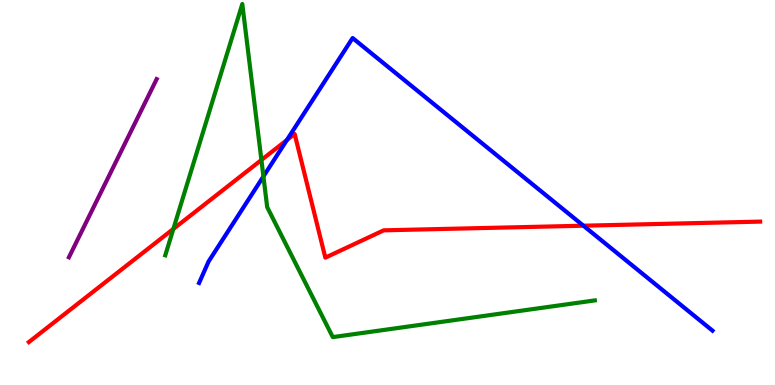[{'lines': ['blue', 'red'], 'intersections': [{'x': 3.7, 'y': 6.36}, {'x': 7.53, 'y': 4.14}]}, {'lines': ['green', 'red'], 'intersections': [{'x': 2.24, 'y': 4.05}, {'x': 3.37, 'y': 5.84}]}, {'lines': ['purple', 'red'], 'intersections': []}, {'lines': ['blue', 'green'], 'intersections': [{'x': 3.4, 'y': 5.42}]}, {'lines': ['blue', 'purple'], 'intersections': []}, {'lines': ['green', 'purple'], 'intersections': []}]